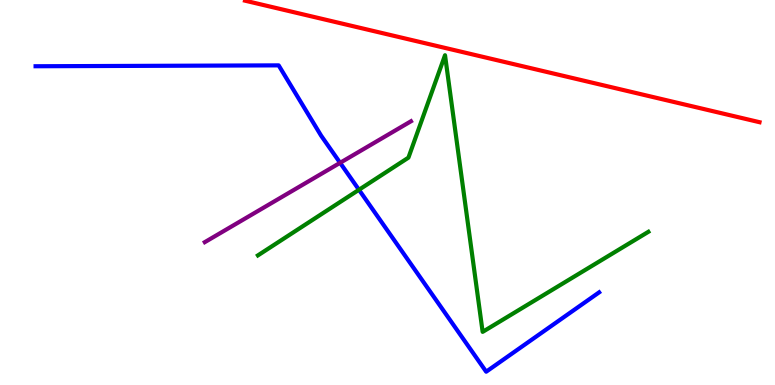[{'lines': ['blue', 'red'], 'intersections': []}, {'lines': ['green', 'red'], 'intersections': []}, {'lines': ['purple', 'red'], 'intersections': []}, {'lines': ['blue', 'green'], 'intersections': [{'x': 4.63, 'y': 5.07}]}, {'lines': ['blue', 'purple'], 'intersections': [{'x': 4.39, 'y': 5.77}]}, {'lines': ['green', 'purple'], 'intersections': []}]